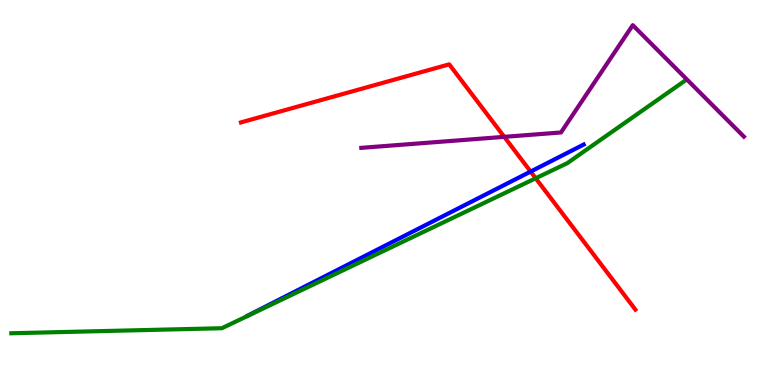[{'lines': ['blue', 'red'], 'intersections': [{'x': 6.85, 'y': 5.54}]}, {'lines': ['green', 'red'], 'intersections': [{'x': 6.91, 'y': 5.37}]}, {'lines': ['purple', 'red'], 'intersections': [{'x': 6.51, 'y': 6.45}]}, {'lines': ['blue', 'green'], 'intersections': []}, {'lines': ['blue', 'purple'], 'intersections': []}, {'lines': ['green', 'purple'], 'intersections': []}]